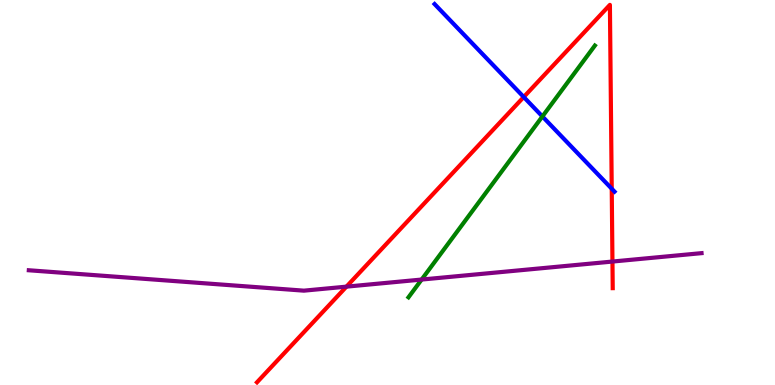[{'lines': ['blue', 'red'], 'intersections': [{'x': 6.76, 'y': 7.48}, {'x': 7.89, 'y': 5.1}]}, {'lines': ['green', 'red'], 'intersections': []}, {'lines': ['purple', 'red'], 'intersections': [{'x': 4.47, 'y': 2.55}, {'x': 7.9, 'y': 3.21}]}, {'lines': ['blue', 'green'], 'intersections': [{'x': 7.0, 'y': 6.98}]}, {'lines': ['blue', 'purple'], 'intersections': []}, {'lines': ['green', 'purple'], 'intersections': [{'x': 5.44, 'y': 2.74}]}]